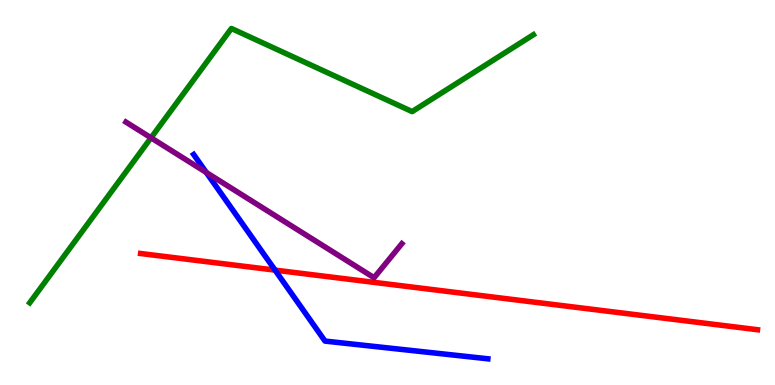[{'lines': ['blue', 'red'], 'intersections': [{'x': 3.55, 'y': 2.98}]}, {'lines': ['green', 'red'], 'intersections': []}, {'lines': ['purple', 'red'], 'intersections': []}, {'lines': ['blue', 'green'], 'intersections': []}, {'lines': ['blue', 'purple'], 'intersections': [{'x': 2.66, 'y': 5.52}]}, {'lines': ['green', 'purple'], 'intersections': [{'x': 1.95, 'y': 6.42}]}]